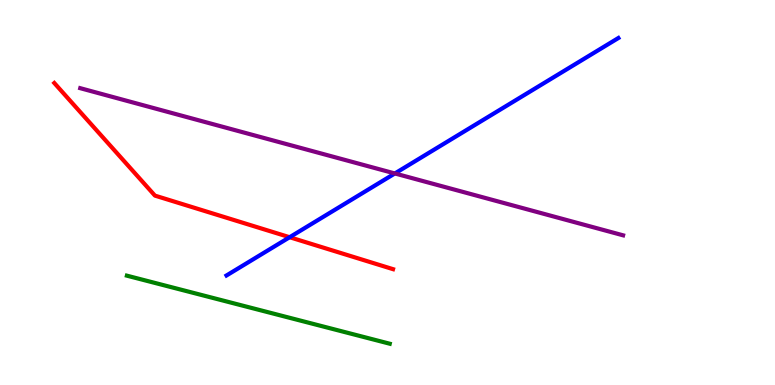[{'lines': ['blue', 'red'], 'intersections': [{'x': 3.74, 'y': 3.84}]}, {'lines': ['green', 'red'], 'intersections': []}, {'lines': ['purple', 'red'], 'intersections': []}, {'lines': ['blue', 'green'], 'intersections': []}, {'lines': ['blue', 'purple'], 'intersections': [{'x': 5.09, 'y': 5.49}]}, {'lines': ['green', 'purple'], 'intersections': []}]